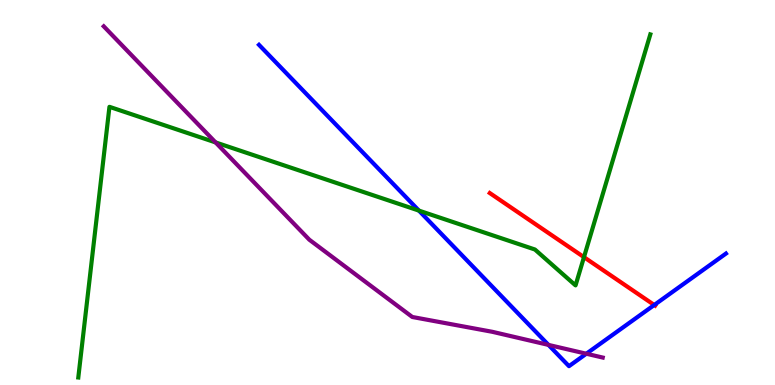[{'lines': ['blue', 'red'], 'intersections': [{'x': 8.44, 'y': 2.08}]}, {'lines': ['green', 'red'], 'intersections': [{'x': 7.54, 'y': 3.32}]}, {'lines': ['purple', 'red'], 'intersections': []}, {'lines': ['blue', 'green'], 'intersections': [{'x': 5.41, 'y': 4.53}]}, {'lines': ['blue', 'purple'], 'intersections': [{'x': 7.08, 'y': 1.04}, {'x': 7.57, 'y': 0.812}]}, {'lines': ['green', 'purple'], 'intersections': [{'x': 2.78, 'y': 6.3}]}]